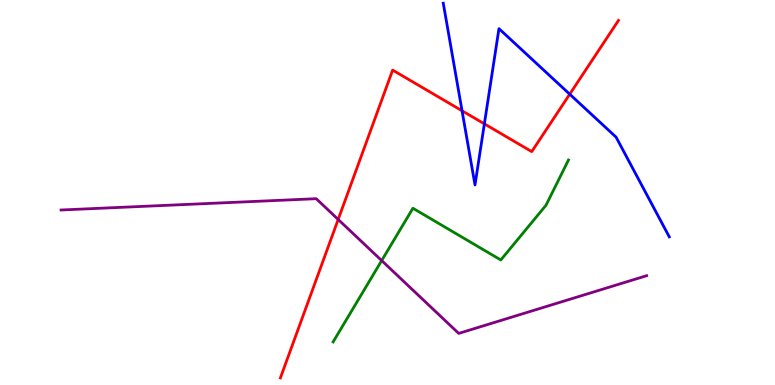[{'lines': ['blue', 'red'], 'intersections': [{'x': 5.96, 'y': 7.12}, {'x': 6.25, 'y': 6.78}, {'x': 7.35, 'y': 7.55}]}, {'lines': ['green', 'red'], 'intersections': []}, {'lines': ['purple', 'red'], 'intersections': [{'x': 4.36, 'y': 4.3}]}, {'lines': ['blue', 'green'], 'intersections': []}, {'lines': ['blue', 'purple'], 'intersections': []}, {'lines': ['green', 'purple'], 'intersections': [{'x': 4.92, 'y': 3.23}]}]